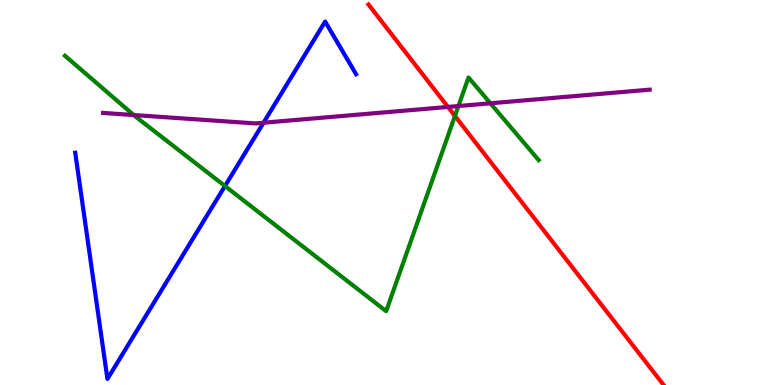[{'lines': ['blue', 'red'], 'intersections': []}, {'lines': ['green', 'red'], 'intersections': [{'x': 5.87, 'y': 6.99}]}, {'lines': ['purple', 'red'], 'intersections': [{'x': 5.78, 'y': 7.22}]}, {'lines': ['blue', 'green'], 'intersections': [{'x': 2.9, 'y': 5.17}]}, {'lines': ['blue', 'purple'], 'intersections': [{'x': 3.4, 'y': 6.81}]}, {'lines': ['green', 'purple'], 'intersections': [{'x': 1.73, 'y': 7.01}, {'x': 5.92, 'y': 7.25}, {'x': 6.33, 'y': 7.32}]}]